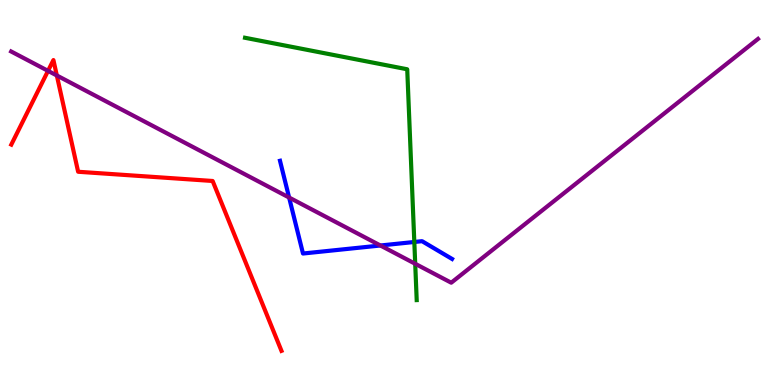[{'lines': ['blue', 'red'], 'intersections': []}, {'lines': ['green', 'red'], 'intersections': []}, {'lines': ['purple', 'red'], 'intersections': [{'x': 0.62, 'y': 8.16}, {'x': 0.733, 'y': 8.04}]}, {'lines': ['blue', 'green'], 'intersections': [{'x': 5.35, 'y': 3.71}]}, {'lines': ['blue', 'purple'], 'intersections': [{'x': 3.73, 'y': 4.87}, {'x': 4.91, 'y': 3.62}]}, {'lines': ['green', 'purple'], 'intersections': [{'x': 5.36, 'y': 3.15}]}]